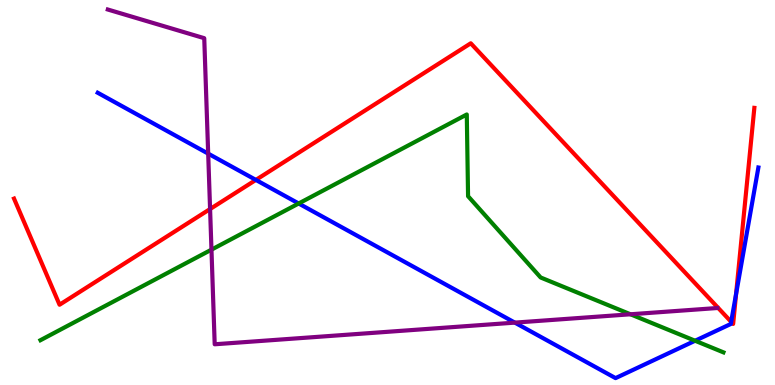[{'lines': ['blue', 'red'], 'intersections': [{'x': 3.3, 'y': 5.33}, {'x': 9.43, 'y': 1.64}, {'x': 9.5, 'y': 2.36}]}, {'lines': ['green', 'red'], 'intersections': []}, {'lines': ['purple', 'red'], 'intersections': [{'x': 2.71, 'y': 4.57}]}, {'lines': ['blue', 'green'], 'intersections': [{'x': 3.85, 'y': 4.71}, {'x': 8.97, 'y': 1.15}]}, {'lines': ['blue', 'purple'], 'intersections': [{'x': 2.69, 'y': 6.01}, {'x': 6.64, 'y': 1.62}]}, {'lines': ['green', 'purple'], 'intersections': [{'x': 2.73, 'y': 3.52}, {'x': 8.14, 'y': 1.84}]}]